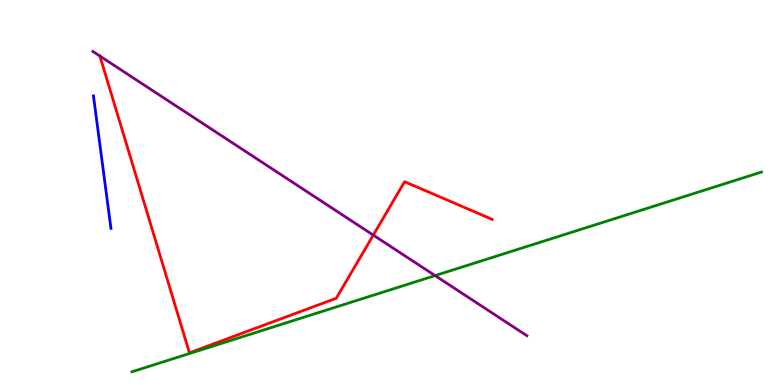[{'lines': ['blue', 'red'], 'intersections': []}, {'lines': ['green', 'red'], 'intersections': []}, {'lines': ['purple', 'red'], 'intersections': [{'x': 1.29, 'y': 8.54}, {'x': 4.82, 'y': 3.89}]}, {'lines': ['blue', 'green'], 'intersections': []}, {'lines': ['blue', 'purple'], 'intersections': []}, {'lines': ['green', 'purple'], 'intersections': [{'x': 5.61, 'y': 2.84}]}]